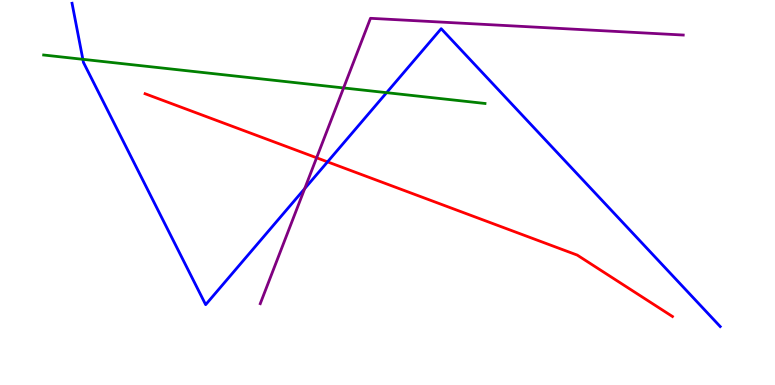[{'lines': ['blue', 'red'], 'intersections': [{'x': 4.23, 'y': 5.8}]}, {'lines': ['green', 'red'], 'intersections': []}, {'lines': ['purple', 'red'], 'intersections': [{'x': 4.09, 'y': 5.9}]}, {'lines': ['blue', 'green'], 'intersections': [{'x': 1.07, 'y': 8.46}, {'x': 4.99, 'y': 7.59}]}, {'lines': ['blue', 'purple'], 'intersections': [{'x': 3.93, 'y': 5.1}]}, {'lines': ['green', 'purple'], 'intersections': [{'x': 4.43, 'y': 7.72}]}]